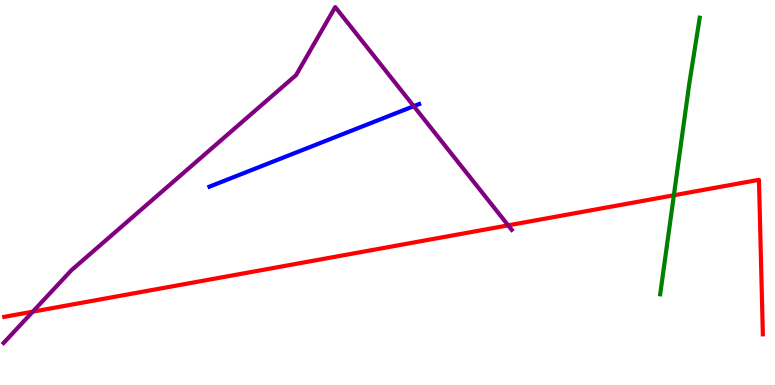[{'lines': ['blue', 'red'], 'intersections': []}, {'lines': ['green', 'red'], 'intersections': [{'x': 8.7, 'y': 4.93}]}, {'lines': ['purple', 'red'], 'intersections': [{'x': 0.423, 'y': 1.9}, {'x': 6.56, 'y': 4.15}]}, {'lines': ['blue', 'green'], 'intersections': []}, {'lines': ['blue', 'purple'], 'intersections': [{'x': 5.34, 'y': 7.24}]}, {'lines': ['green', 'purple'], 'intersections': []}]